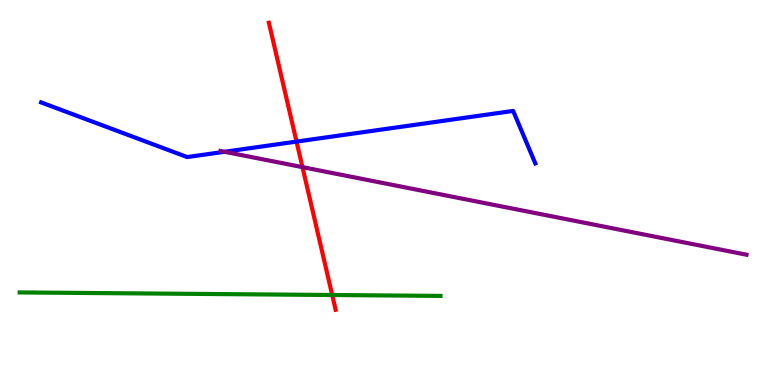[{'lines': ['blue', 'red'], 'intersections': [{'x': 3.83, 'y': 6.32}]}, {'lines': ['green', 'red'], 'intersections': [{'x': 4.29, 'y': 2.34}]}, {'lines': ['purple', 'red'], 'intersections': [{'x': 3.9, 'y': 5.66}]}, {'lines': ['blue', 'green'], 'intersections': []}, {'lines': ['blue', 'purple'], 'intersections': [{'x': 2.9, 'y': 6.06}]}, {'lines': ['green', 'purple'], 'intersections': []}]